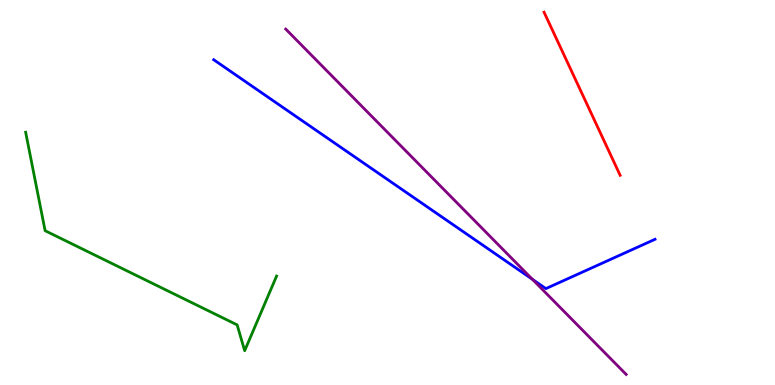[{'lines': ['blue', 'red'], 'intersections': []}, {'lines': ['green', 'red'], 'intersections': []}, {'lines': ['purple', 'red'], 'intersections': []}, {'lines': ['blue', 'green'], 'intersections': []}, {'lines': ['blue', 'purple'], 'intersections': [{'x': 6.87, 'y': 2.74}]}, {'lines': ['green', 'purple'], 'intersections': []}]